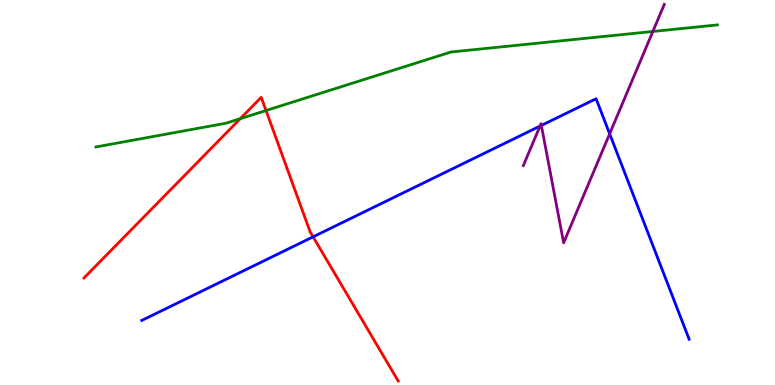[{'lines': ['blue', 'red'], 'intersections': [{'x': 4.04, 'y': 3.85}]}, {'lines': ['green', 'red'], 'intersections': [{'x': 3.1, 'y': 6.92}, {'x': 3.43, 'y': 7.13}]}, {'lines': ['purple', 'red'], 'intersections': []}, {'lines': ['blue', 'green'], 'intersections': []}, {'lines': ['blue', 'purple'], 'intersections': [{'x': 6.97, 'y': 6.72}, {'x': 6.99, 'y': 6.74}, {'x': 7.87, 'y': 6.52}]}, {'lines': ['green', 'purple'], 'intersections': [{'x': 8.42, 'y': 9.18}]}]